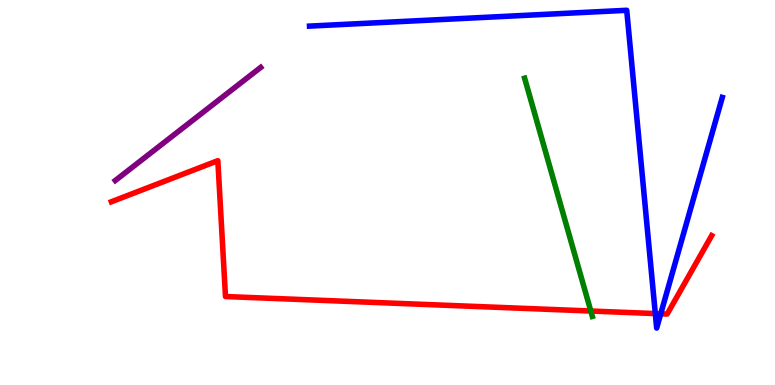[{'lines': ['blue', 'red'], 'intersections': [{'x': 8.46, 'y': 1.85}, {'x': 8.53, 'y': 1.85}]}, {'lines': ['green', 'red'], 'intersections': [{'x': 7.62, 'y': 1.92}]}, {'lines': ['purple', 'red'], 'intersections': []}, {'lines': ['blue', 'green'], 'intersections': []}, {'lines': ['blue', 'purple'], 'intersections': []}, {'lines': ['green', 'purple'], 'intersections': []}]